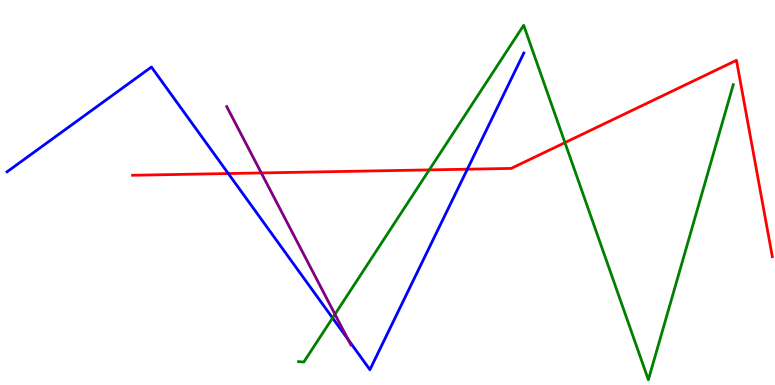[{'lines': ['blue', 'red'], 'intersections': [{'x': 2.95, 'y': 5.49}, {'x': 6.03, 'y': 5.6}]}, {'lines': ['green', 'red'], 'intersections': [{'x': 5.54, 'y': 5.59}, {'x': 7.29, 'y': 6.3}]}, {'lines': ['purple', 'red'], 'intersections': [{'x': 3.37, 'y': 5.51}]}, {'lines': ['blue', 'green'], 'intersections': [{'x': 4.29, 'y': 1.74}]}, {'lines': ['blue', 'purple'], 'intersections': [{'x': 4.49, 'y': 1.18}]}, {'lines': ['green', 'purple'], 'intersections': [{'x': 4.32, 'y': 1.84}]}]